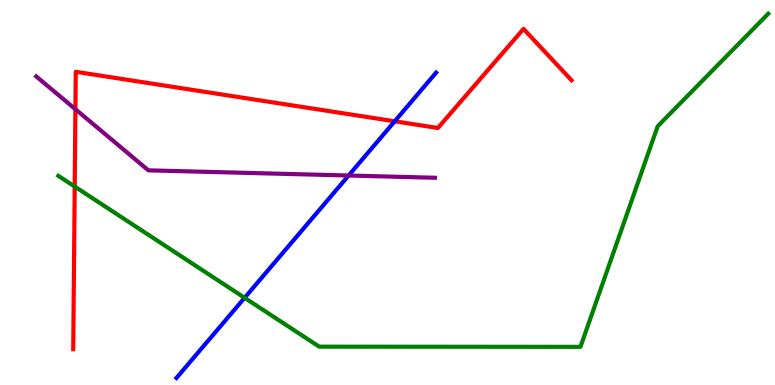[{'lines': ['blue', 'red'], 'intersections': [{'x': 5.09, 'y': 6.85}]}, {'lines': ['green', 'red'], 'intersections': [{'x': 0.964, 'y': 5.15}]}, {'lines': ['purple', 'red'], 'intersections': [{'x': 0.973, 'y': 7.16}]}, {'lines': ['blue', 'green'], 'intersections': [{'x': 3.16, 'y': 2.26}]}, {'lines': ['blue', 'purple'], 'intersections': [{'x': 4.5, 'y': 5.44}]}, {'lines': ['green', 'purple'], 'intersections': []}]